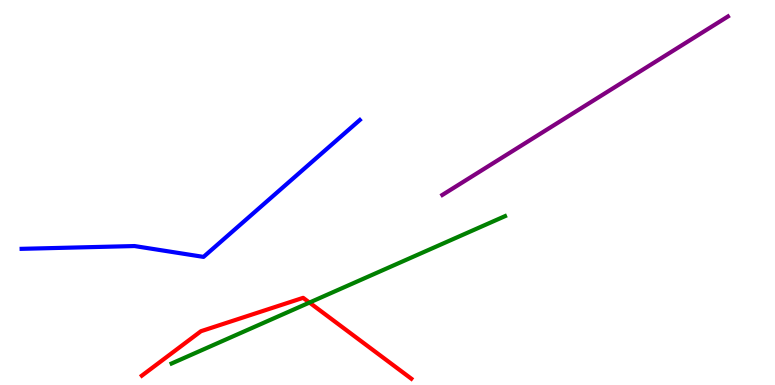[{'lines': ['blue', 'red'], 'intersections': []}, {'lines': ['green', 'red'], 'intersections': [{'x': 3.99, 'y': 2.14}]}, {'lines': ['purple', 'red'], 'intersections': []}, {'lines': ['blue', 'green'], 'intersections': []}, {'lines': ['blue', 'purple'], 'intersections': []}, {'lines': ['green', 'purple'], 'intersections': []}]